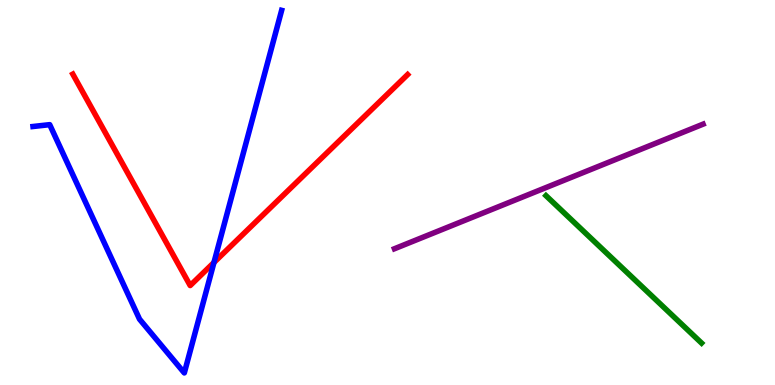[{'lines': ['blue', 'red'], 'intersections': [{'x': 2.76, 'y': 3.18}]}, {'lines': ['green', 'red'], 'intersections': []}, {'lines': ['purple', 'red'], 'intersections': []}, {'lines': ['blue', 'green'], 'intersections': []}, {'lines': ['blue', 'purple'], 'intersections': []}, {'lines': ['green', 'purple'], 'intersections': []}]